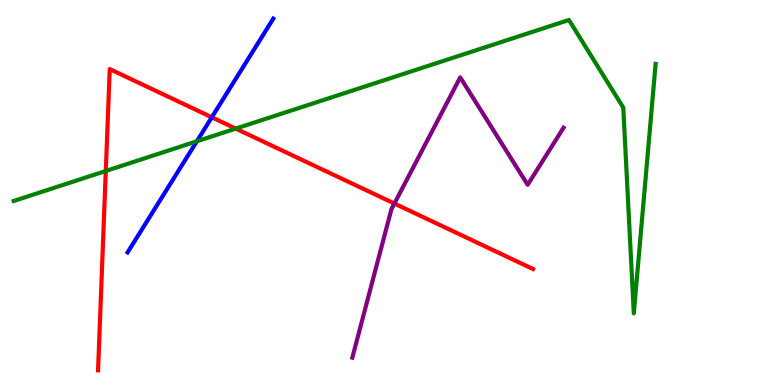[{'lines': ['blue', 'red'], 'intersections': [{'x': 2.73, 'y': 6.95}]}, {'lines': ['green', 'red'], 'intersections': [{'x': 1.37, 'y': 5.56}, {'x': 3.04, 'y': 6.66}]}, {'lines': ['purple', 'red'], 'intersections': [{'x': 5.09, 'y': 4.71}]}, {'lines': ['blue', 'green'], 'intersections': [{'x': 2.54, 'y': 6.33}]}, {'lines': ['blue', 'purple'], 'intersections': []}, {'lines': ['green', 'purple'], 'intersections': []}]